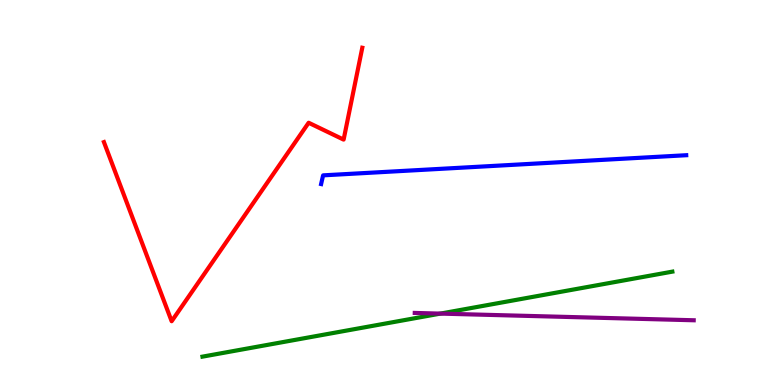[{'lines': ['blue', 'red'], 'intersections': []}, {'lines': ['green', 'red'], 'intersections': []}, {'lines': ['purple', 'red'], 'intersections': []}, {'lines': ['blue', 'green'], 'intersections': []}, {'lines': ['blue', 'purple'], 'intersections': []}, {'lines': ['green', 'purple'], 'intersections': [{'x': 5.68, 'y': 1.85}]}]